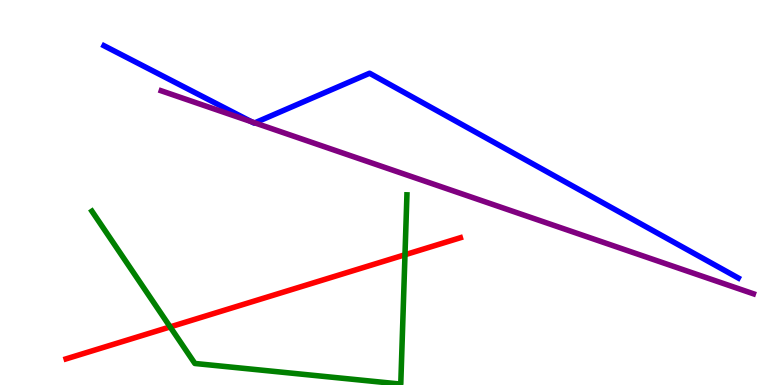[{'lines': ['blue', 'red'], 'intersections': []}, {'lines': ['green', 'red'], 'intersections': [{'x': 2.2, 'y': 1.51}, {'x': 5.23, 'y': 3.38}]}, {'lines': ['purple', 'red'], 'intersections': []}, {'lines': ['blue', 'green'], 'intersections': []}, {'lines': ['blue', 'purple'], 'intersections': [{'x': 3.25, 'y': 6.84}, {'x': 3.29, 'y': 6.81}]}, {'lines': ['green', 'purple'], 'intersections': []}]